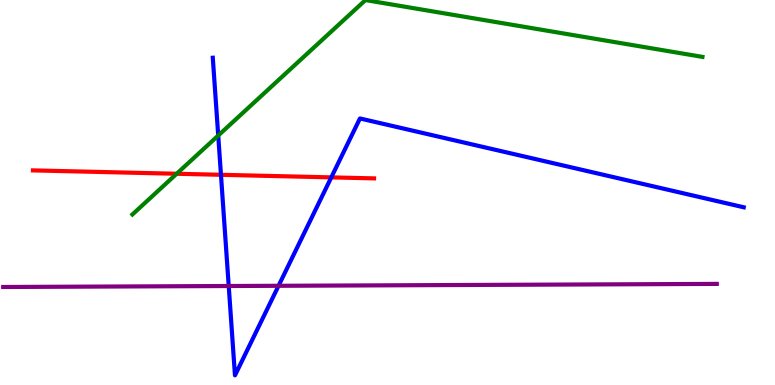[{'lines': ['blue', 'red'], 'intersections': [{'x': 2.85, 'y': 5.46}, {'x': 4.27, 'y': 5.39}]}, {'lines': ['green', 'red'], 'intersections': [{'x': 2.28, 'y': 5.49}]}, {'lines': ['purple', 'red'], 'intersections': []}, {'lines': ['blue', 'green'], 'intersections': [{'x': 2.82, 'y': 6.48}]}, {'lines': ['blue', 'purple'], 'intersections': [{'x': 2.95, 'y': 2.57}, {'x': 3.59, 'y': 2.58}]}, {'lines': ['green', 'purple'], 'intersections': []}]